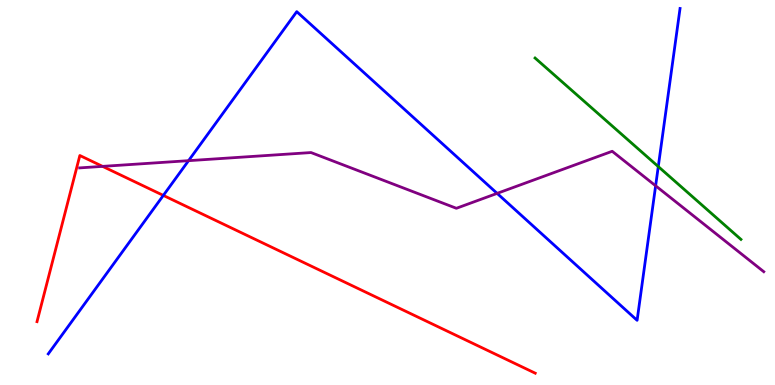[{'lines': ['blue', 'red'], 'intersections': [{'x': 2.11, 'y': 4.92}]}, {'lines': ['green', 'red'], 'intersections': []}, {'lines': ['purple', 'red'], 'intersections': [{'x': 1.32, 'y': 5.68}]}, {'lines': ['blue', 'green'], 'intersections': [{'x': 8.49, 'y': 5.67}]}, {'lines': ['blue', 'purple'], 'intersections': [{'x': 2.43, 'y': 5.83}, {'x': 6.41, 'y': 4.98}, {'x': 8.46, 'y': 5.17}]}, {'lines': ['green', 'purple'], 'intersections': []}]